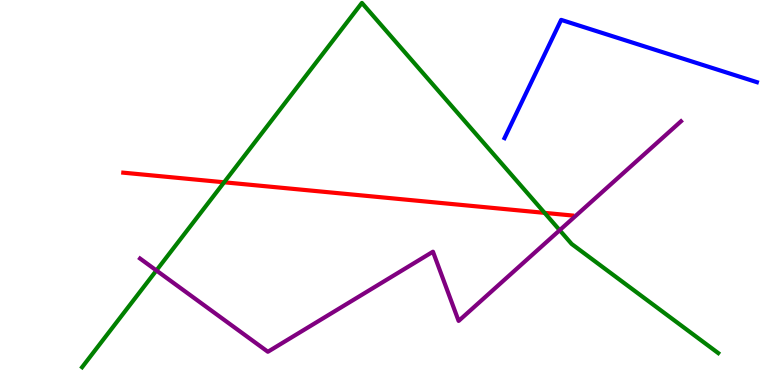[{'lines': ['blue', 'red'], 'intersections': []}, {'lines': ['green', 'red'], 'intersections': [{'x': 2.89, 'y': 5.27}, {'x': 7.03, 'y': 4.47}]}, {'lines': ['purple', 'red'], 'intersections': []}, {'lines': ['blue', 'green'], 'intersections': []}, {'lines': ['blue', 'purple'], 'intersections': []}, {'lines': ['green', 'purple'], 'intersections': [{'x': 2.02, 'y': 2.97}, {'x': 7.22, 'y': 4.02}]}]